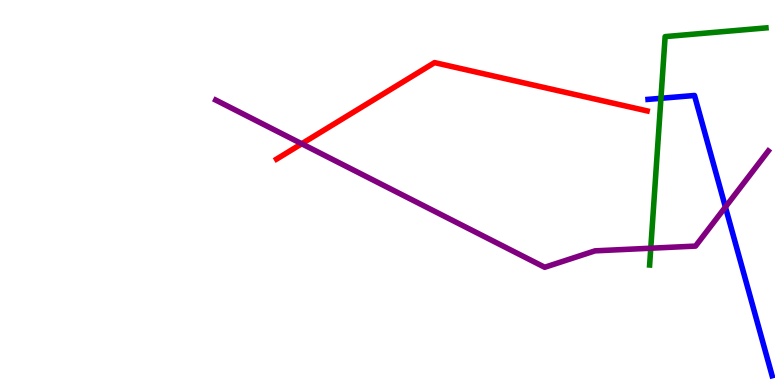[{'lines': ['blue', 'red'], 'intersections': []}, {'lines': ['green', 'red'], 'intersections': []}, {'lines': ['purple', 'red'], 'intersections': [{'x': 3.89, 'y': 6.27}]}, {'lines': ['blue', 'green'], 'intersections': [{'x': 8.53, 'y': 7.45}]}, {'lines': ['blue', 'purple'], 'intersections': [{'x': 9.36, 'y': 4.62}]}, {'lines': ['green', 'purple'], 'intersections': [{'x': 8.4, 'y': 3.55}]}]